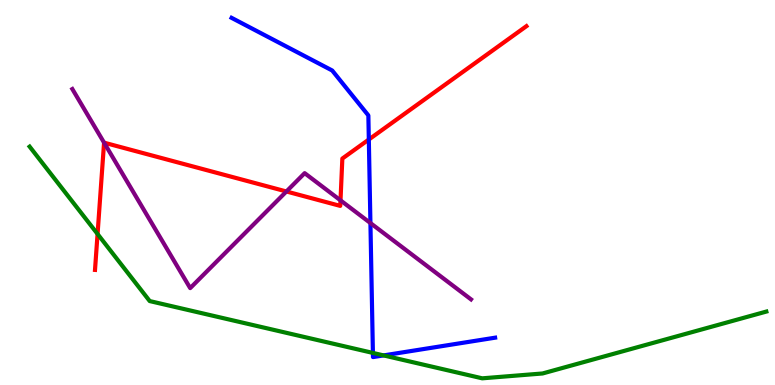[{'lines': ['blue', 'red'], 'intersections': [{'x': 4.76, 'y': 6.38}]}, {'lines': ['green', 'red'], 'intersections': [{'x': 1.26, 'y': 3.92}]}, {'lines': ['purple', 'red'], 'intersections': [{'x': 1.34, 'y': 6.29}, {'x': 3.7, 'y': 5.03}, {'x': 4.39, 'y': 4.8}]}, {'lines': ['blue', 'green'], 'intersections': [{'x': 4.81, 'y': 0.833}, {'x': 4.95, 'y': 0.769}]}, {'lines': ['blue', 'purple'], 'intersections': [{'x': 4.78, 'y': 4.21}]}, {'lines': ['green', 'purple'], 'intersections': []}]